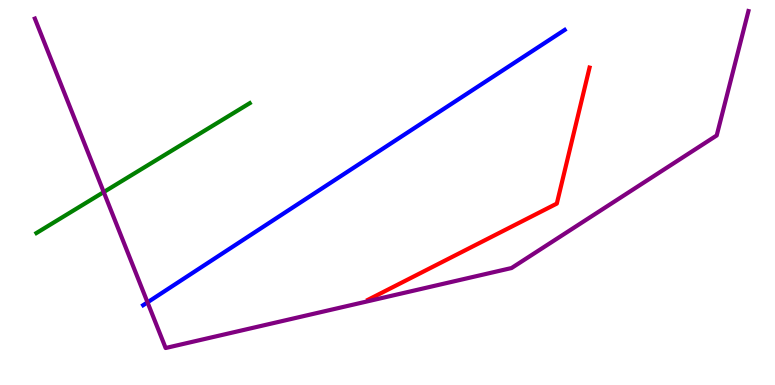[{'lines': ['blue', 'red'], 'intersections': []}, {'lines': ['green', 'red'], 'intersections': []}, {'lines': ['purple', 'red'], 'intersections': []}, {'lines': ['blue', 'green'], 'intersections': []}, {'lines': ['blue', 'purple'], 'intersections': [{'x': 1.9, 'y': 2.15}]}, {'lines': ['green', 'purple'], 'intersections': [{'x': 1.34, 'y': 5.01}]}]